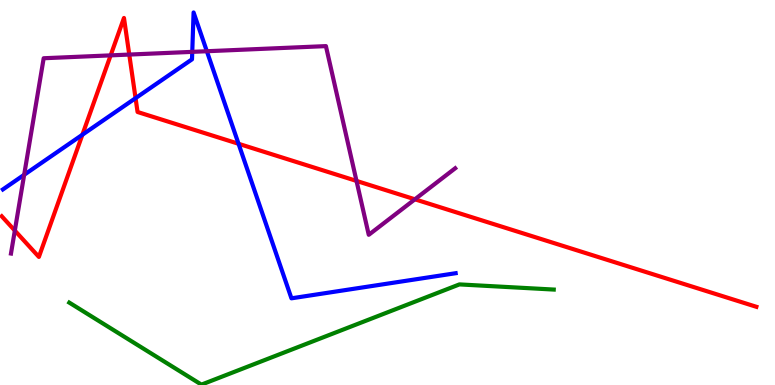[{'lines': ['blue', 'red'], 'intersections': [{'x': 1.06, 'y': 6.5}, {'x': 1.75, 'y': 7.45}, {'x': 3.08, 'y': 6.27}]}, {'lines': ['green', 'red'], 'intersections': []}, {'lines': ['purple', 'red'], 'intersections': [{'x': 0.191, 'y': 4.01}, {'x': 1.43, 'y': 8.56}, {'x': 1.67, 'y': 8.58}, {'x': 4.6, 'y': 5.3}, {'x': 5.35, 'y': 4.82}]}, {'lines': ['blue', 'green'], 'intersections': []}, {'lines': ['blue', 'purple'], 'intersections': [{'x': 0.312, 'y': 5.46}, {'x': 2.48, 'y': 8.65}, {'x': 2.67, 'y': 8.67}]}, {'lines': ['green', 'purple'], 'intersections': []}]